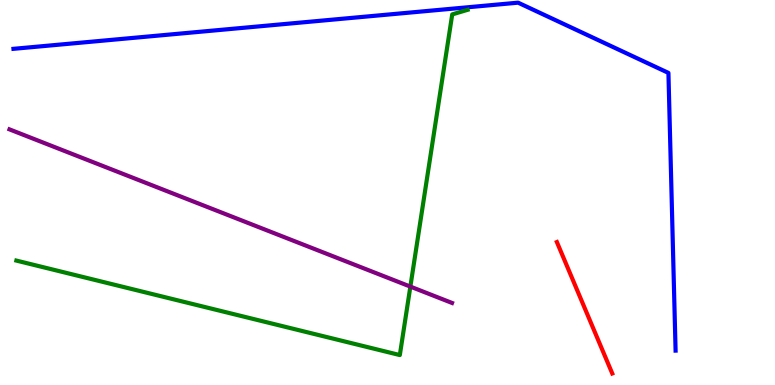[{'lines': ['blue', 'red'], 'intersections': []}, {'lines': ['green', 'red'], 'intersections': []}, {'lines': ['purple', 'red'], 'intersections': []}, {'lines': ['blue', 'green'], 'intersections': []}, {'lines': ['blue', 'purple'], 'intersections': []}, {'lines': ['green', 'purple'], 'intersections': [{'x': 5.29, 'y': 2.56}]}]